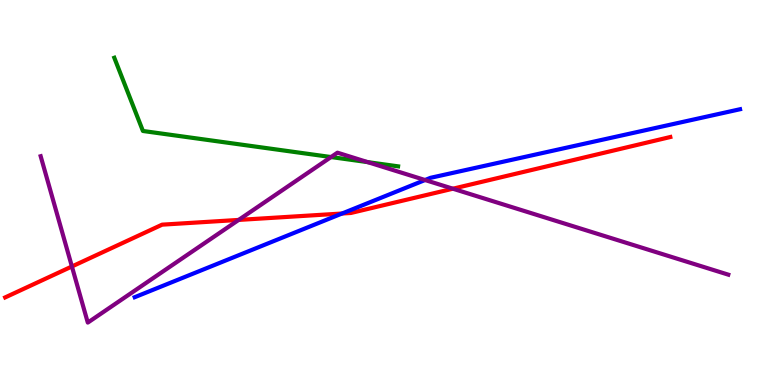[{'lines': ['blue', 'red'], 'intersections': [{'x': 4.41, 'y': 4.45}]}, {'lines': ['green', 'red'], 'intersections': []}, {'lines': ['purple', 'red'], 'intersections': [{'x': 0.928, 'y': 3.08}, {'x': 3.08, 'y': 4.29}, {'x': 5.84, 'y': 5.1}]}, {'lines': ['blue', 'green'], 'intersections': []}, {'lines': ['blue', 'purple'], 'intersections': [{'x': 5.48, 'y': 5.32}]}, {'lines': ['green', 'purple'], 'intersections': [{'x': 4.27, 'y': 5.92}, {'x': 4.74, 'y': 5.79}]}]